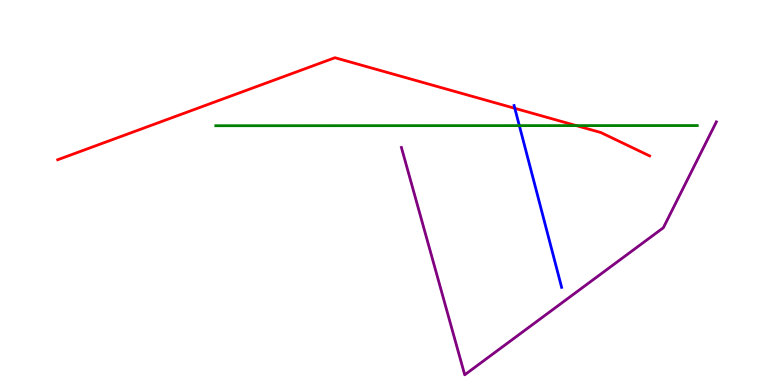[{'lines': ['blue', 'red'], 'intersections': [{'x': 6.64, 'y': 7.19}]}, {'lines': ['green', 'red'], 'intersections': [{'x': 7.44, 'y': 6.74}]}, {'lines': ['purple', 'red'], 'intersections': []}, {'lines': ['blue', 'green'], 'intersections': [{'x': 6.7, 'y': 6.74}]}, {'lines': ['blue', 'purple'], 'intersections': []}, {'lines': ['green', 'purple'], 'intersections': []}]